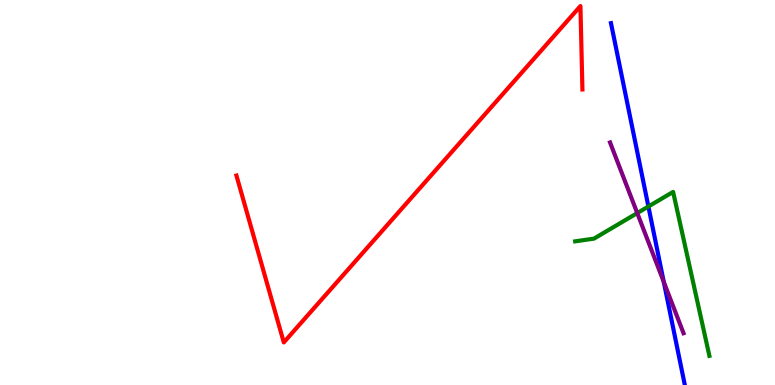[{'lines': ['blue', 'red'], 'intersections': []}, {'lines': ['green', 'red'], 'intersections': []}, {'lines': ['purple', 'red'], 'intersections': []}, {'lines': ['blue', 'green'], 'intersections': [{'x': 8.37, 'y': 4.64}]}, {'lines': ['blue', 'purple'], 'intersections': [{'x': 8.56, 'y': 2.68}]}, {'lines': ['green', 'purple'], 'intersections': [{'x': 8.22, 'y': 4.47}]}]